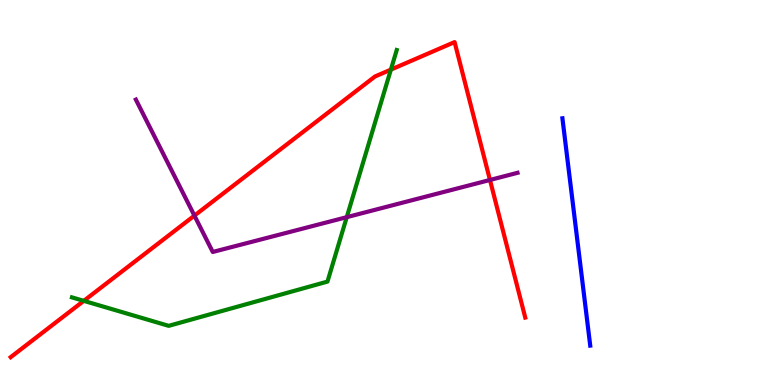[{'lines': ['blue', 'red'], 'intersections': []}, {'lines': ['green', 'red'], 'intersections': [{'x': 1.08, 'y': 2.19}, {'x': 5.04, 'y': 8.19}]}, {'lines': ['purple', 'red'], 'intersections': [{'x': 2.51, 'y': 4.4}, {'x': 6.32, 'y': 5.33}]}, {'lines': ['blue', 'green'], 'intersections': []}, {'lines': ['blue', 'purple'], 'intersections': []}, {'lines': ['green', 'purple'], 'intersections': [{'x': 4.47, 'y': 4.36}]}]